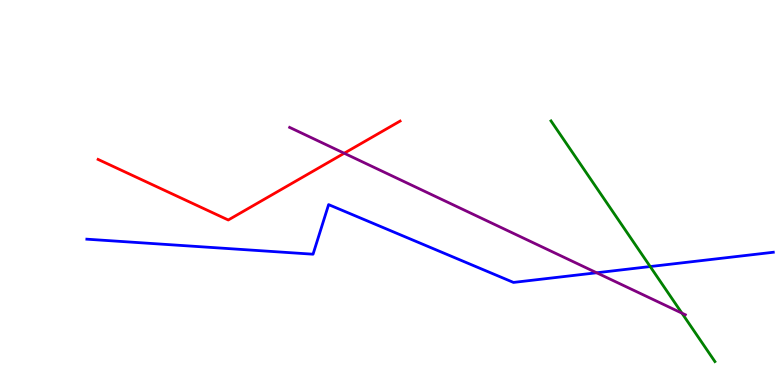[{'lines': ['blue', 'red'], 'intersections': []}, {'lines': ['green', 'red'], 'intersections': []}, {'lines': ['purple', 'red'], 'intersections': [{'x': 4.44, 'y': 6.02}]}, {'lines': ['blue', 'green'], 'intersections': [{'x': 8.39, 'y': 3.08}]}, {'lines': ['blue', 'purple'], 'intersections': [{'x': 7.7, 'y': 2.92}]}, {'lines': ['green', 'purple'], 'intersections': [{'x': 8.8, 'y': 1.87}]}]